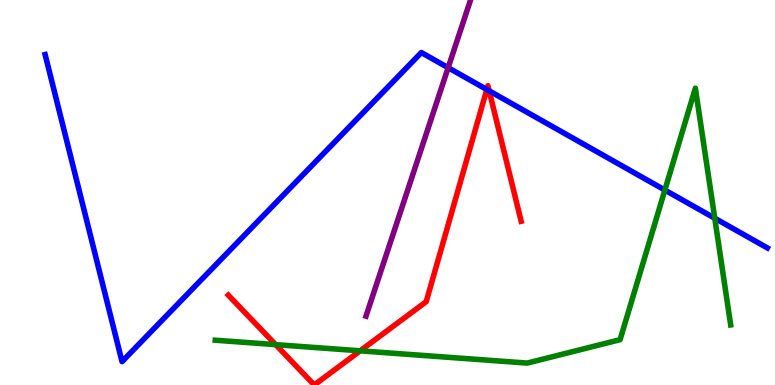[{'lines': ['blue', 'red'], 'intersections': [{'x': 6.28, 'y': 7.68}, {'x': 6.31, 'y': 7.64}]}, {'lines': ['green', 'red'], 'intersections': [{'x': 3.56, 'y': 1.05}, {'x': 4.65, 'y': 0.887}]}, {'lines': ['purple', 'red'], 'intersections': []}, {'lines': ['blue', 'green'], 'intersections': [{'x': 8.58, 'y': 5.06}, {'x': 9.22, 'y': 4.33}]}, {'lines': ['blue', 'purple'], 'intersections': [{'x': 5.78, 'y': 8.24}]}, {'lines': ['green', 'purple'], 'intersections': []}]